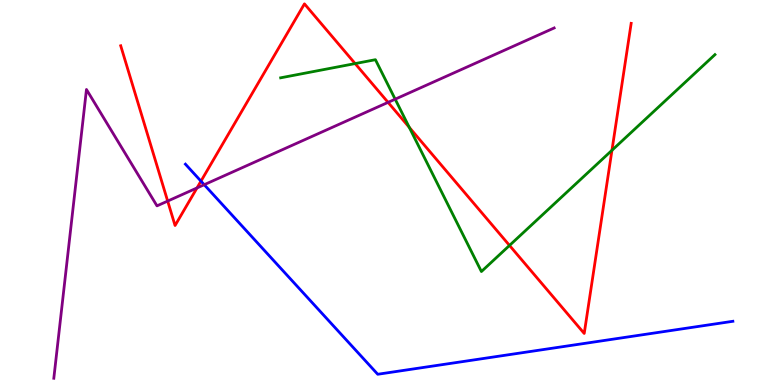[{'lines': ['blue', 'red'], 'intersections': [{'x': 2.59, 'y': 5.29}]}, {'lines': ['green', 'red'], 'intersections': [{'x': 4.58, 'y': 8.35}, {'x': 5.28, 'y': 6.69}, {'x': 6.57, 'y': 3.62}, {'x': 7.9, 'y': 6.1}]}, {'lines': ['purple', 'red'], 'intersections': [{'x': 2.16, 'y': 4.78}, {'x': 2.54, 'y': 5.12}, {'x': 5.01, 'y': 7.34}]}, {'lines': ['blue', 'green'], 'intersections': []}, {'lines': ['blue', 'purple'], 'intersections': [{'x': 2.64, 'y': 5.2}]}, {'lines': ['green', 'purple'], 'intersections': [{'x': 5.1, 'y': 7.42}]}]